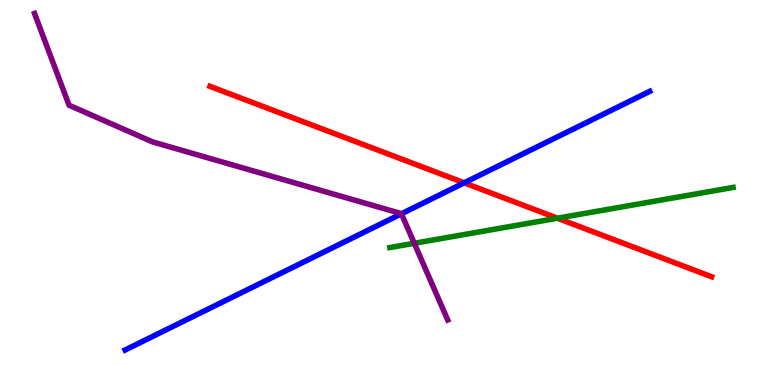[{'lines': ['blue', 'red'], 'intersections': [{'x': 5.99, 'y': 5.25}]}, {'lines': ['green', 'red'], 'intersections': [{'x': 7.19, 'y': 4.33}]}, {'lines': ['purple', 'red'], 'intersections': []}, {'lines': ['blue', 'green'], 'intersections': []}, {'lines': ['blue', 'purple'], 'intersections': [{'x': 5.18, 'y': 4.45}]}, {'lines': ['green', 'purple'], 'intersections': [{'x': 5.35, 'y': 3.68}]}]